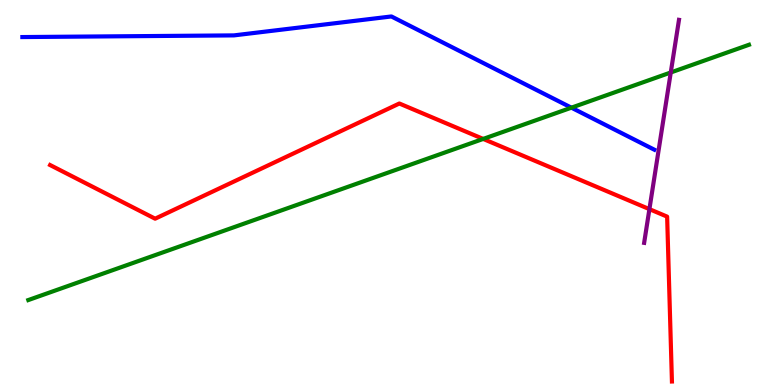[{'lines': ['blue', 'red'], 'intersections': []}, {'lines': ['green', 'red'], 'intersections': [{'x': 6.23, 'y': 6.39}]}, {'lines': ['purple', 'red'], 'intersections': [{'x': 8.38, 'y': 4.57}]}, {'lines': ['blue', 'green'], 'intersections': [{'x': 7.37, 'y': 7.2}]}, {'lines': ['blue', 'purple'], 'intersections': []}, {'lines': ['green', 'purple'], 'intersections': [{'x': 8.66, 'y': 8.12}]}]